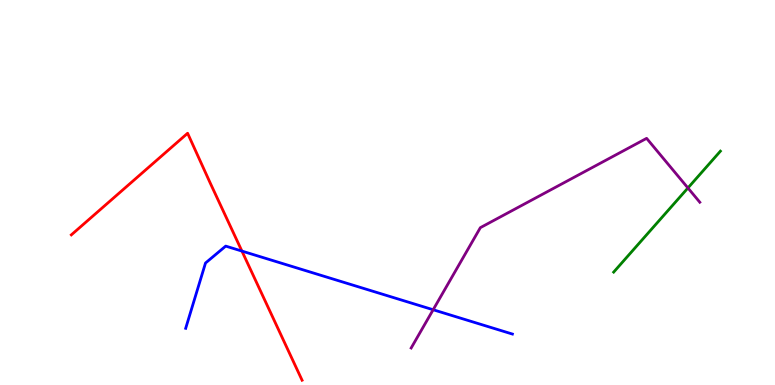[{'lines': ['blue', 'red'], 'intersections': [{'x': 3.12, 'y': 3.48}]}, {'lines': ['green', 'red'], 'intersections': []}, {'lines': ['purple', 'red'], 'intersections': []}, {'lines': ['blue', 'green'], 'intersections': []}, {'lines': ['blue', 'purple'], 'intersections': [{'x': 5.59, 'y': 1.95}]}, {'lines': ['green', 'purple'], 'intersections': [{'x': 8.88, 'y': 5.12}]}]